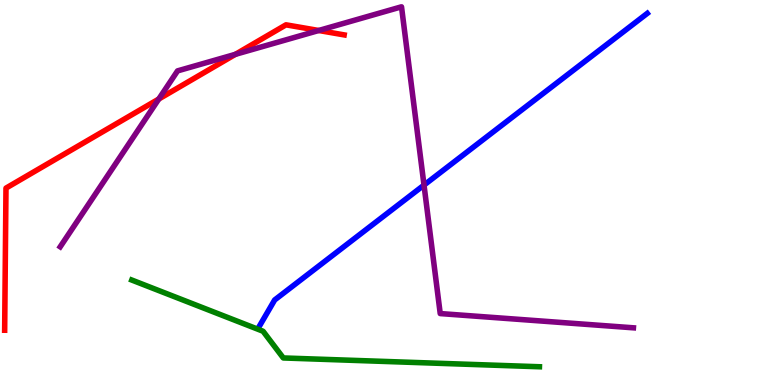[{'lines': ['blue', 'red'], 'intersections': []}, {'lines': ['green', 'red'], 'intersections': []}, {'lines': ['purple', 'red'], 'intersections': [{'x': 2.05, 'y': 7.43}, {'x': 3.04, 'y': 8.59}, {'x': 4.11, 'y': 9.21}]}, {'lines': ['blue', 'green'], 'intersections': []}, {'lines': ['blue', 'purple'], 'intersections': [{'x': 5.47, 'y': 5.19}]}, {'lines': ['green', 'purple'], 'intersections': []}]